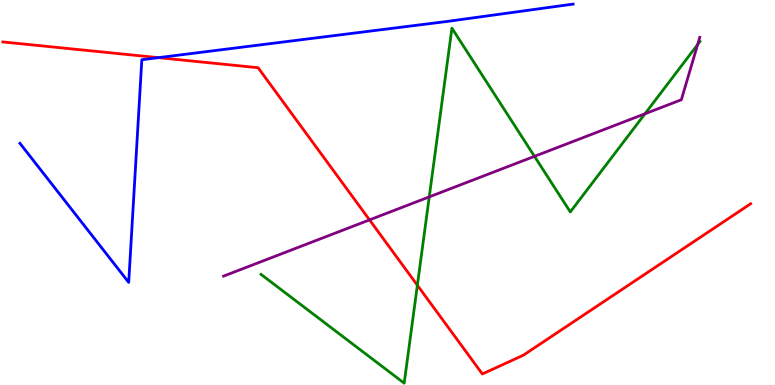[{'lines': ['blue', 'red'], 'intersections': [{'x': 2.04, 'y': 8.5}]}, {'lines': ['green', 'red'], 'intersections': [{'x': 5.39, 'y': 2.59}]}, {'lines': ['purple', 'red'], 'intersections': [{'x': 4.77, 'y': 4.29}]}, {'lines': ['blue', 'green'], 'intersections': []}, {'lines': ['blue', 'purple'], 'intersections': []}, {'lines': ['green', 'purple'], 'intersections': [{'x': 5.54, 'y': 4.89}, {'x': 6.9, 'y': 5.94}, {'x': 8.32, 'y': 7.04}, {'x': 9.0, 'y': 8.84}]}]